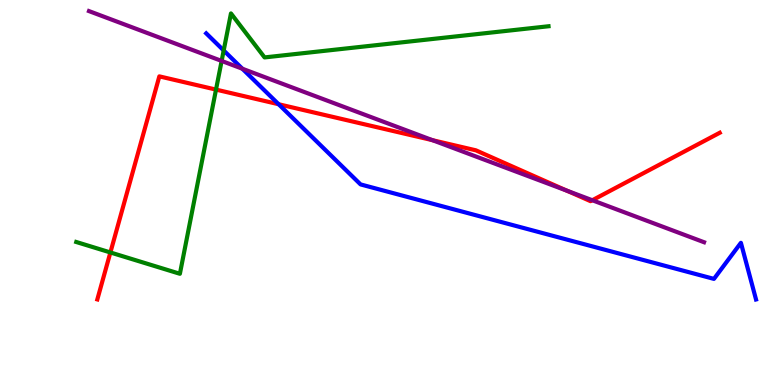[{'lines': ['blue', 'red'], 'intersections': [{'x': 3.6, 'y': 7.29}]}, {'lines': ['green', 'red'], 'intersections': [{'x': 1.42, 'y': 3.44}, {'x': 2.79, 'y': 7.67}]}, {'lines': ['purple', 'red'], 'intersections': [{'x': 5.58, 'y': 6.36}, {'x': 7.31, 'y': 5.05}, {'x': 7.64, 'y': 4.8}]}, {'lines': ['blue', 'green'], 'intersections': [{'x': 2.89, 'y': 8.69}]}, {'lines': ['blue', 'purple'], 'intersections': [{'x': 3.13, 'y': 8.21}]}, {'lines': ['green', 'purple'], 'intersections': [{'x': 2.86, 'y': 8.42}]}]